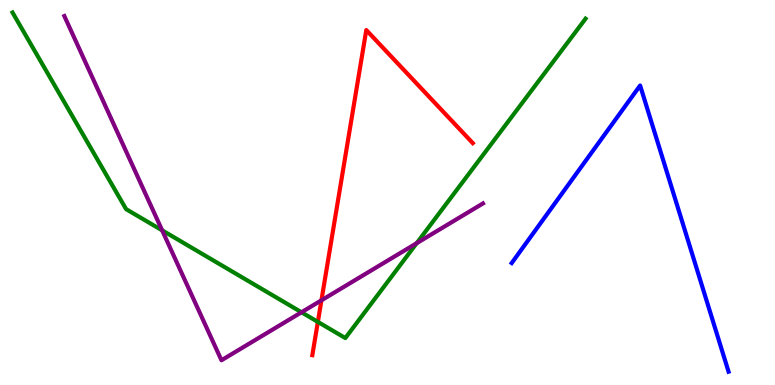[{'lines': ['blue', 'red'], 'intersections': []}, {'lines': ['green', 'red'], 'intersections': [{'x': 4.1, 'y': 1.64}]}, {'lines': ['purple', 'red'], 'intersections': [{'x': 4.15, 'y': 2.2}]}, {'lines': ['blue', 'green'], 'intersections': []}, {'lines': ['blue', 'purple'], 'intersections': []}, {'lines': ['green', 'purple'], 'intersections': [{'x': 2.09, 'y': 4.02}, {'x': 3.89, 'y': 1.89}, {'x': 5.38, 'y': 3.68}]}]